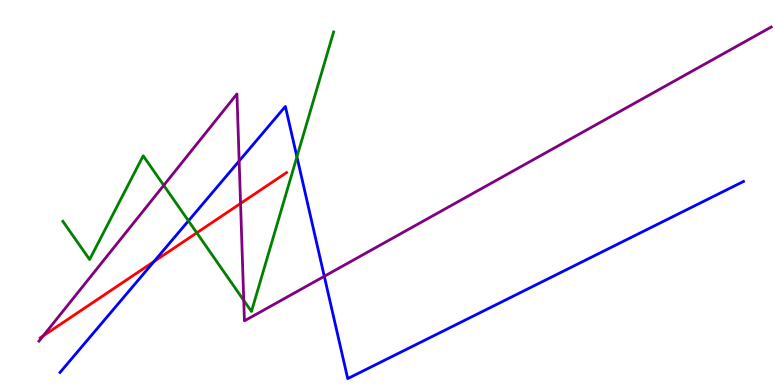[{'lines': ['blue', 'red'], 'intersections': [{'x': 1.99, 'y': 3.21}]}, {'lines': ['green', 'red'], 'intersections': [{'x': 2.54, 'y': 3.95}]}, {'lines': ['purple', 'red'], 'intersections': [{'x': 0.557, 'y': 1.28}, {'x': 3.1, 'y': 4.72}]}, {'lines': ['blue', 'green'], 'intersections': [{'x': 2.43, 'y': 4.26}, {'x': 3.83, 'y': 5.93}]}, {'lines': ['blue', 'purple'], 'intersections': [{'x': 3.09, 'y': 5.82}, {'x': 4.18, 'y': 2.82}]}, {'lines': ['green', 'purple'], 'intersections': [{'x': 2.11, 'y': 5.19}, {'x': 3.15, 'y': 2.2}]}]